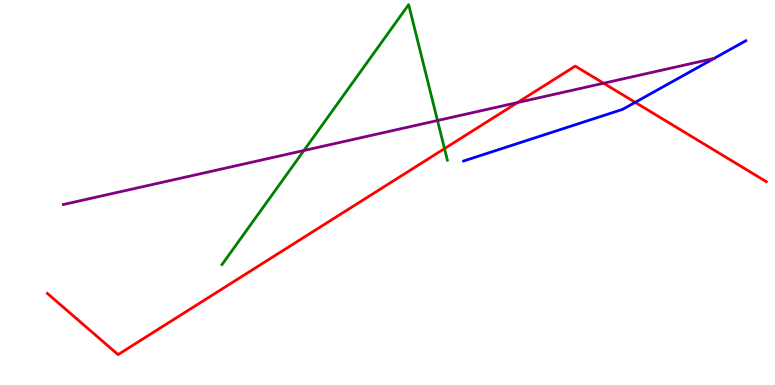[{'lines': ['blue', 'red'], 'intersections': [{'x': 8.2, 'y': 7.34}]}, {'lines': ['green', 'red'], 'intersections': [{'x': 5.74, 'y': 6.14}]}, {'lines': ['purple', 'red'], 'intersections': [{'x': 6.68, 'y': 7.34}, {'x': 7.79, 'y': 7.84}]}, {'lines': ['blue', 'green'], 'intersections': []}, {'lines': ['blue', 'purple'], 'intersections': [{'x': 9.21, 'y': 8.48}]}, {'lines': ['green', 'purple'], 'intersections': [{'x': 3.92, 'y': 6.09}, {'x': 5.65, 'y': 6.87}]}]